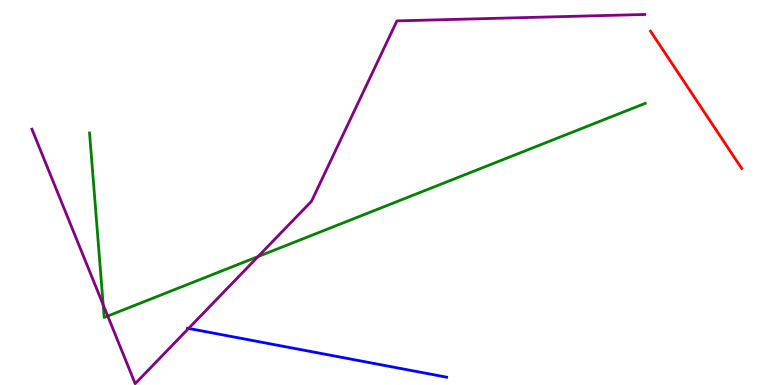[{'lines': ['blue', 'red'], 'intersections': []}, {'lines': ['green', 'red'], 'intersections': []}, {'lines': ['purple', 'red'], 'intersections': []}, {'lines': ['blue', 'green'], 'intersections': []}, {'lines': ['blue', 'purple'], 'intersections': [{'x': 2.43, 'y': 1.47}]}, {'lines': ['green', 'purple'], 'intersections': [{'x': 1.33, 'y': 2.08}, {'x': 1.39, 'y': 1.79}, {'x': 3.33, 'y': 3.34}]}]